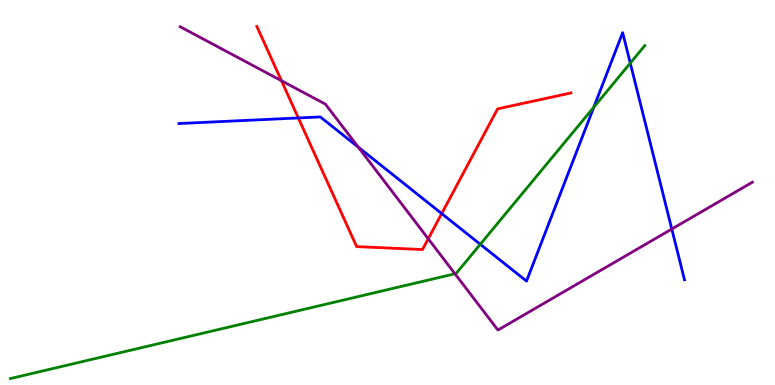[{'lines': ['blue', 'red'], 'intersections': [{'x': 3.85, 'y': 6.94}, {'x': 5.7, 'y': 4.45}]}, {'lines': ['green', 'red'], 'intersections': []}, {'lines': ['purple', 'red'], 'intersections': [{'x': 3.63, 'y': 7.9}, {'x': 5.53, 'y': 3.8}]}, {'lines': ['blue', 'green'], 'intersections': [{'x': 6.2, 'y': 3.65}, {'x': 7.66, 'y': 7.22}, {'x': 8.13, 'y': 8.36}]}, {'lines': ['blue', 'purple'], 'intersections': [{'x': 4.62, 'y': 6.18}, {'x': 8.67, 'y': 4.05}]}, {'lines': ['green', 'purple'], 'intersections': [{'x': 5.87, 'y': 2.89}]}]